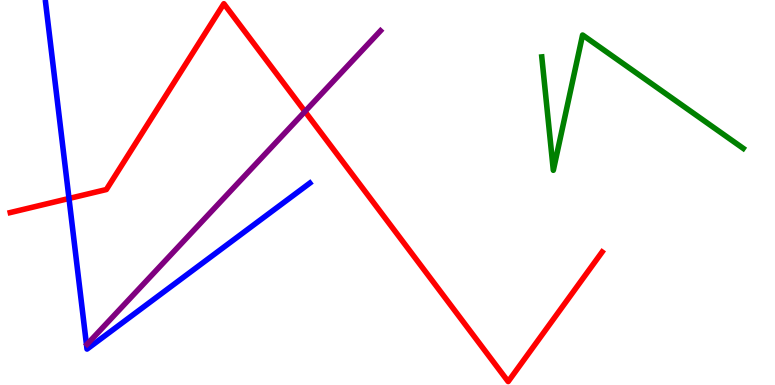[{'lines': ['blue', 'red'], 'intersections': [{'x': 0.89, 'y': 4.84}]}, {'lines': ['green', 'red'], 'intersections': []}, {'lines': ['purple', 'red'], 'intersections': [{'x': 3.94, 'y': 7.1}]}, {'lines': ['blue', 'green'], 'intersections': []}, {'lines': ['blue', 'purple'], 'intersections': []}, {'lines': ['green', 'purple'], 'intersections': []}]